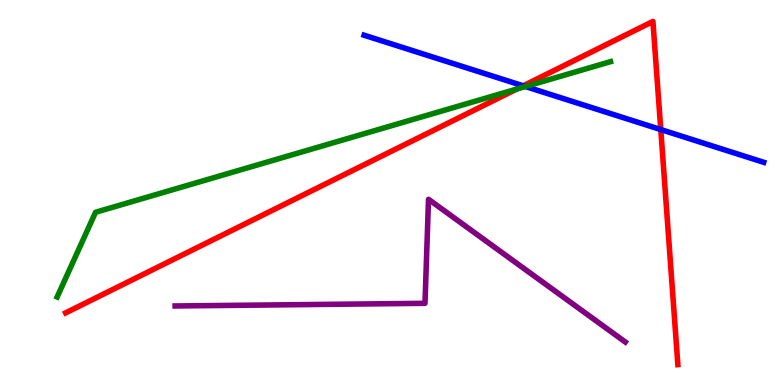[{'lines': ['blue', 'red'], 'intersections': [{'x': 6.75, 'y': 7.77}, {'x': 8.53, 'y': 6.63}]}, {'lines': ['green', 'red'], 'intersections': [{'x': 6.66, 'y': 7.68}]}, {'lines': ['purple', 'red'], 'intersections': []}, {'lines': ['blue', 'green'], 'intersections': [{'x': 6.78, 'y': 7.75}]}, {'lines': ['blue', 'purple'], 'intersections': []}, {'lines': ['green', 'purple'], 'intersections': []}]